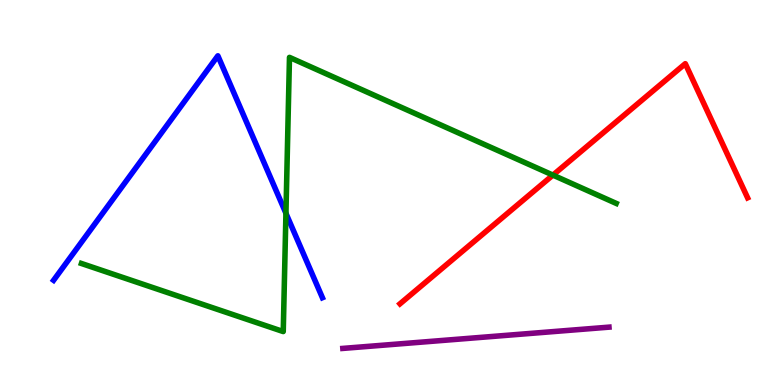[{'lines': ['blue', 'red'], 'intersections': []}, {'lines': ['green', 'red'], 'intersections': [{'x': 7.13, 'y': 5.45}]}, {'lines': ['purple', 'red'], 'intersections': []}, {'lines': ['blue', 'green'], 'intersections': [{'x': 3.69, 'y': 4.46}]}, {'lines': ['blue', 'purple'], 'intersections': []}, {'lines': ['green', 'purple'], 'intersections': []}]